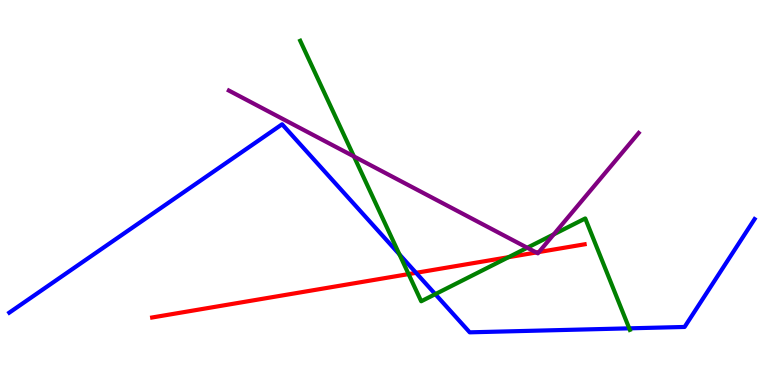[{'lines': ['blue', 'red'], 'intersections': [{'x': 5.37, 'y': 2.91}]}, {'lines': ['green', 'red'], 'intersections': [{'x': 5.27, 'y': 2.88}, {'x': 6.56, 'y': 3.32}]}, {'lines': ['purple', 'red'], 'intersections': [{'x': 6.92, 'y': 3.44}, {'x': 6.95, 'y': 3.45}]}, {'lines': ['blue', 'green'], 'intersections': [{'x': 5.15, 'y': 3.39}, {'x': 5.62, 'y': 2.36}, {'x': 8.12, 'y': 1.47}]}, {'lines': ['blue', 'purple'], 'intersections': []}, {'lines': ['green', 'purple'], 'intersections': [{'x': 4.57, 'y': 5.94}, {'x': 6.8, 'y': 3.57}, {'x': 7.15, 'y': 3.91}]}]